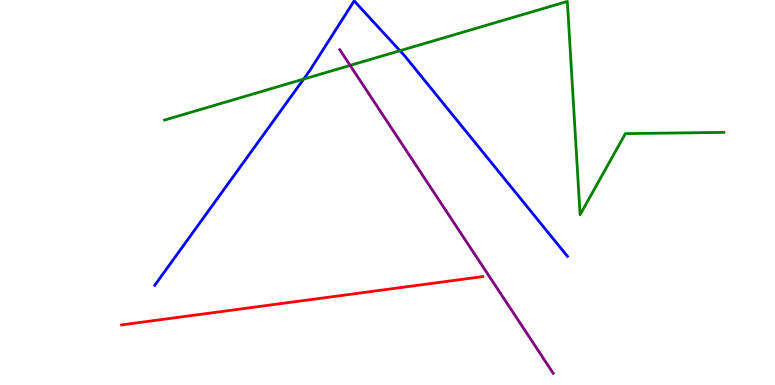[{'lines': ['blue', 'red'], 'intersections': []}, {'lines': ['green', 'red'], 'intersections': []}, {'lines': ['purple', 'red'], 'intersections': []}, {'lines': ['blue', 'green'], 'intersections': [{'x': 3.92, 'y': 7.95}, {'x': 5.16, 'y': 8.68}]}, {'lines': ['blue', 'purple'], 'intersections': []}, {'lines': ['green', 'purple'], 'intersections': [{'x': 4.52, 'y': 8.3}]}]